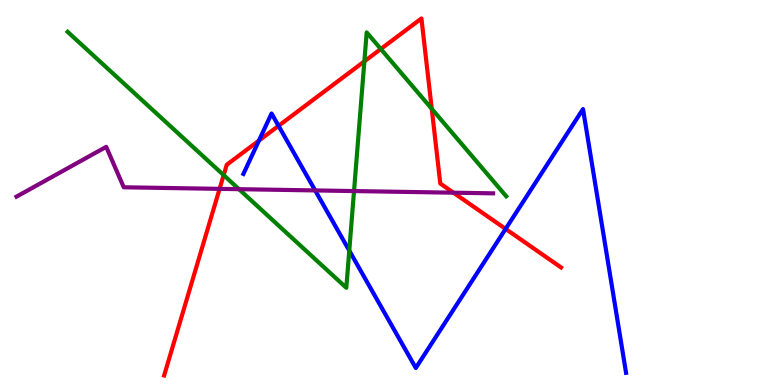[{'lines': ['blue', 'red'], 'intersections': [{'x': 3.34, 'y': 6.35}, {'x': 3.59, 'y': 6.73}, {'x': 6.52, 'y': 4.05}]}, {'lines': ['green', 'red'], 'intersections': [{'x': 2.89, 'y': 5.45}, {'x': 4.7, 'y': 8.41}, {'x': 4.91, 'y': 8.73}, {'x': 5.57, 'y': 7.17}]}, {'lines': ['purple', 'red'], 'intersections': [{'x': 2.83, 'y': 5.09}, {'x': 5.85, 'y': 5.0}]}, {'lines': ['blue', 'green'], 'intersections': [{'x': 4.51, 'y': 3.49}]}, {'lines': ['blue', 'purple'], 'intersections': [{'x': 4.07, 'y': 5.05}]}, {'lines': ['green', 'purple'], 'intersections': [{'x': 3.08, 'y': 5.09}, {'x': 4.57, 'y': 5.04}]}]